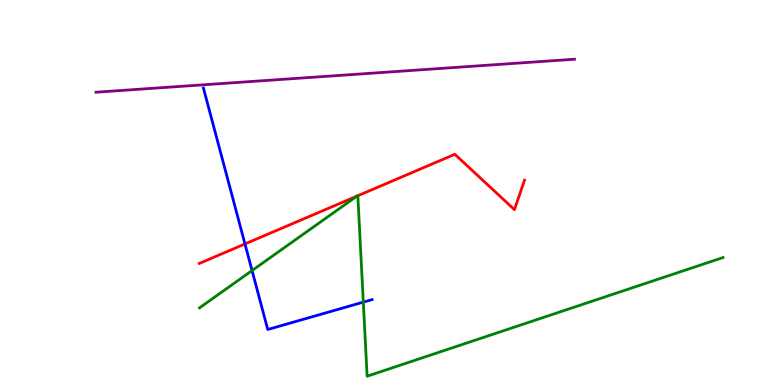[{'lines': ['blue', 'red'], 'intersections': [{'x': 3.16, 'y': 3.66}]}, {'lines': ['green', 'red'], 'intersections': [{'x': 4.61, 'y': 4.91}, {'x': 4.62, 'y': 4.92}]}, {'lines': ['purple', 'red'], 'intersections': []}, {'lines': ['blue', 'green'], 'intersections': [{'x': 3.25, 'y': 2.97}, {'x': 4.69, 'y': 2.15}]}, {'lines': ['blue', 'purple'], 'intersections': []}, {'lines': ['green', 'purple'], 'intersections': []}]